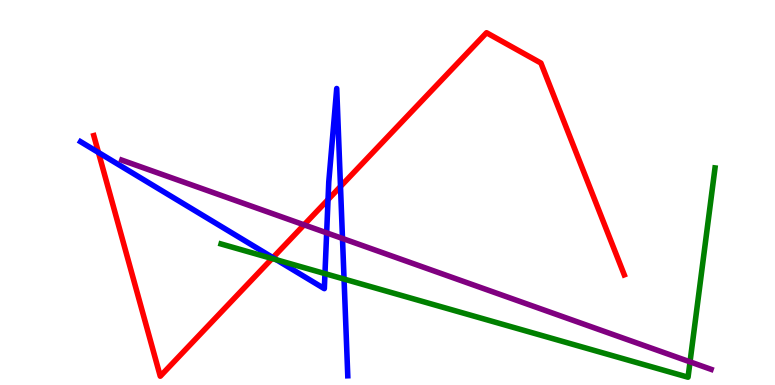[{'lines': ['blue', 'red'], 'intersections': [{'x': 1.27, 'y': 6.04}, {'x': 3.52, 'y': 3.31}, {'x': 4.23, 'y': 4.82}, {'x': 4.39, 'y': 5.16}]}, {'lines': ['green', 'red'], 'intersections': [{'x': 3.51, 'y': 3.29}]}, {'lines': ['purple', 'red'], 'intersections': [{'x': 3.92, 'y': 4.16}]}, {'lines': ['blue', 'green'], 'intersections': [{'x': 3.57, 'y': 3.25}, {'x': 4.19, 'y': 2.89}, {'x': 4.44, 'y': 2.75}]}, {'lines': ['blue', 'purple'], 'intersections': [{'x': 4.21, 'y': 3.95}, {'x': 4.42, 'y': 3.81}]}, {'lines': ['green', 'purple'], 'intersections': [{'x': 8.9, 'y': 0.601}]}]